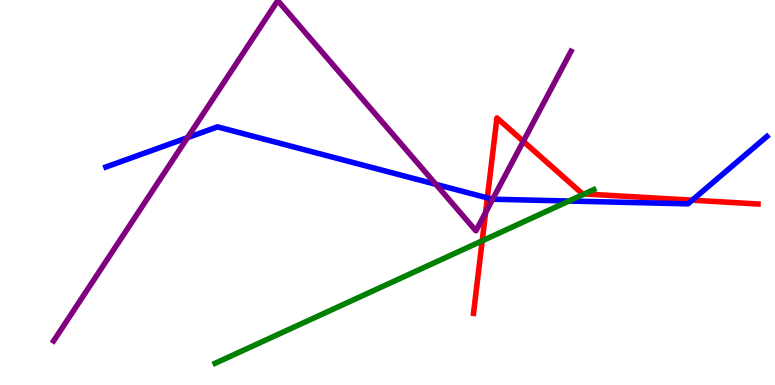[{'lines': ['blue', 'red'], 'intersections': [{'x': 6.29, 'y': 4.86}, {'x': 8.93, 'y': 4.8}]}, {'lines': ['green', 'red'], 'intersections': [{'x': 6.22, 'y': 3.75}, {'x': 7.54, 'y': 4.96}]}, {'lines': ['purple', 'red'], 'intersections': [{'x': 6.27, 'y': 4.48}, {'x': 6.75, 'y': 6.33}]}, {'lines': ['blue', 'green'], 'intersections': [{'x': 7.34, 'y': 4.78}]}, {'lines': ['blue', 'purple'], 'intersections': [{'x': 2.42, 'y': 6.42}, {'x': 5.62, 'y': 5.21}, {'x': 6.36, 'y': 4.83}]}, {'lines': ['green', 'purple'], 'intersections': []}]